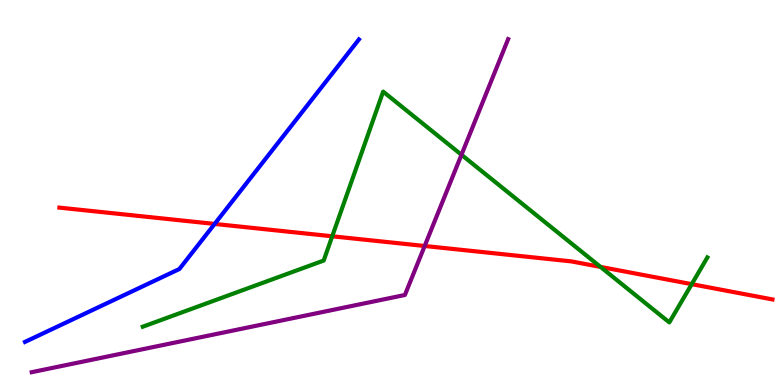[{'lines': ['blue', 'red'], 'intersections': [{'x': 2.77, 'y': 4.18}]}, {'lines': ['green', 'red'], 'intersections': [{'x': 4.29, 'y': 3.86}, {'x': 7.75, 'y': 3.07}, {'x': 8.93, 'y': 2.62}]}, {'lines': ['purple', 'red'], 'intersections': [{'x': 5.48, 'y': 3.61}]}, {'lines': ['blue', 'green'], 'intersections': []}, {'lines': ['blue', 'purple'], 'intersections': []}, {'lines': ['green', 'purple'], 'intersections': [{'x': 5.95, 'y': 5.98}]}]